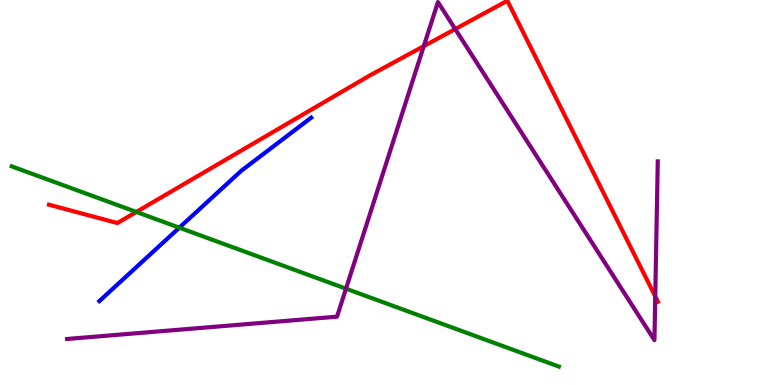[{'lines': ['blue', 'red'], 'intersections': []}, {'lines': ['green', 'red'], 'intersections': [{'x': 1.76, 'y': 4.49}]}, {'lines': ['purple', 'red'], 'intersections': [{'x': 5.47, 'y': 8.8}, {'x': 5.87, 'y': 9.25}, {'x': 8.45, 'y': 2.3}]}, {'lines': ['blue', 'green'], 'intersections': [{'x': 2.31, 'y': 4.09}]}, {'lines': ['blue', 'purple'], 'intersections': []}, {'lines': ['green', 'purple'], 'intersections': [{'x': 4.46, 'y': 2.5}]}]